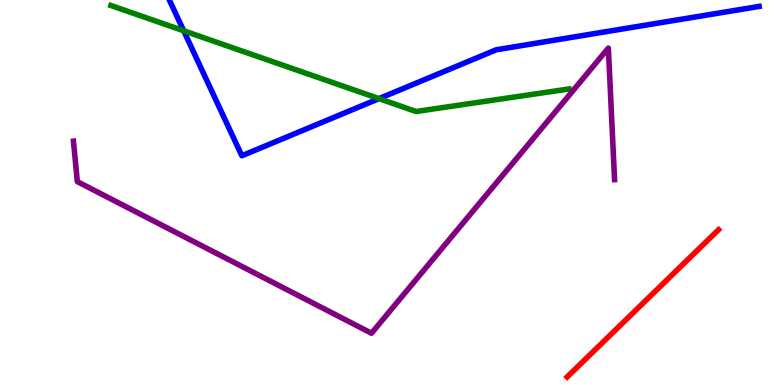[{'lines': ['blue', 'red'], 'intersections': []}, {'lines': ['green', 'red'], 'intersections': []}, {'lines': ['purple', 'red'], 'intersections': []}, {'lines': ['blue', 'green'], 'intersections': [{'x': 2.37, 'y': 9.2}, {'x': 4.89, 'y': 7.44}]}, {'lines': ['blue', 'purple'], 'intersections': []}, {'lines': ['green', 'purple'], 'intersections': []}]